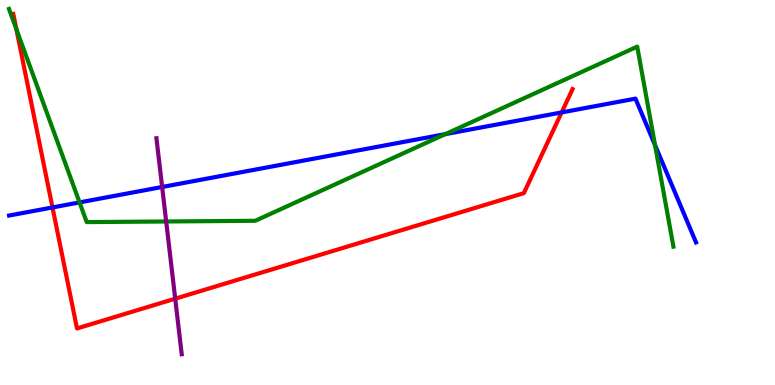[{'lines': ['blue', 'red'], 'intersections': [{'x': 0.677, 'y': 4.61}, {'x': 7.25, 'y': 7.08}]}, {'lines': ['green', 'red'], 'intersections': [{'x': 0.211, 'y': 9.24}]}, {'lines': ['purple', 'red'], 'intersections': [{'x': 2.26, 'y': 2.24}]}, {'lines': ['blue', 'green'], 'intersections': [{'x': 1.03, 'y': 4.74}, {'x': 5.75, 'y': 6.52}, {'x': 8.45, 'y': 6.23}]}, {'lines': ['blue', 'purple'], 'intersections': [{'x': 2.09, 'y': 5.14}]}, {'lines': ['green', 'purple'], 'intersections': [{'x': 2.14, 'y': 4.25}]}]